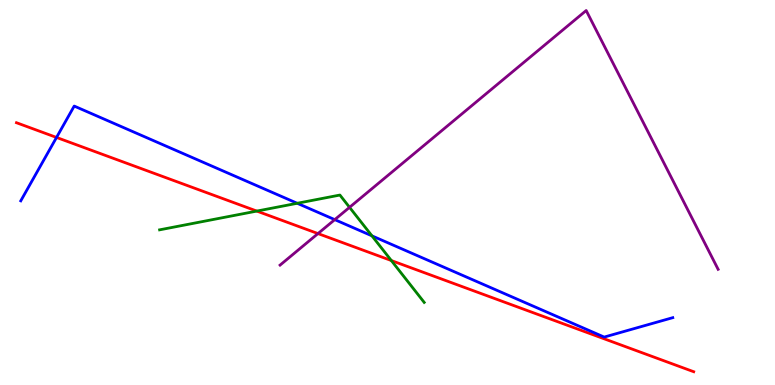[{'lines': ['blue', 'red'], 'intersections': [{'x': 0.729, 'y': 6.43}]}, {'lines': ['green', 'red'], 'intersections': [{'x': 3.31, 'y': 4.52}, {'x': 5.05, 'y': 3.23}]}, {'lines': ['purple', 'red'], 'intersections': [{'x': 4.1, 'y': 3.93}]}, {'lines': ['blue', 'green'], 'intersections': [{'x': 3.84, 'y': 4.72}, {'x': 4.8, 'y': 3.87}]}, {'lines': ['blue', 'purple'], 'intersections': [{'x': 4.32, 'y': 4.3}]}, {'lines': ['green', 'purple'], 'intersections': [{'x': 4.51, 'y': 4.61}]}]